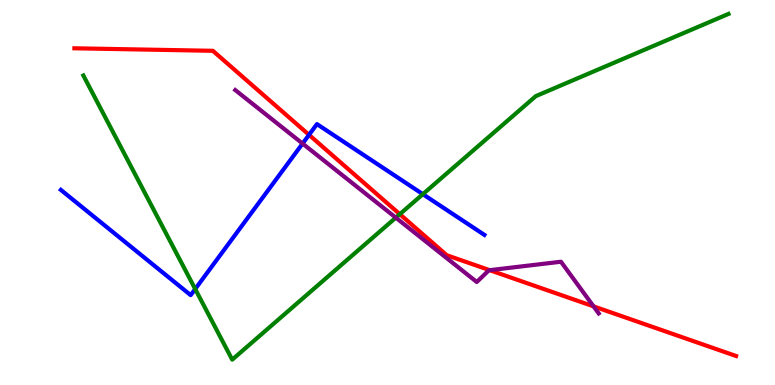[{'lines': ['blue', 'red'], 'intersections': [{'x': 3.99, 'y': 6.5}]}, {'lines': ['green', 'red'], 'intersections': [{'x': 5.16, 'y': 4.44}]}, {'lines': ['purple', 'red'], 'intersections': [{'x': 6.32, 'y': 2.98}, {'x': 7.66, 'y': 2.04}]}, {'lines': ['blue', 'green'], 'intersections': [{'x': 2.52, 'y': 2.49}, {'x': 5.46, 'y': 4.96}]}, {'lines': ['blue', 'purple'], 'intersections': [{'x': 3.9, 'y': 6.27}]}, {'lines': ['green', 'purple'], 'intersections': [{'x': 5.11, 'y': 4.35}]}]